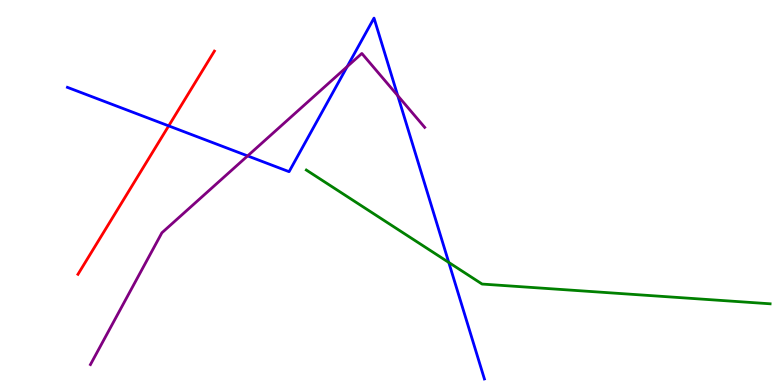[{'lines': ['blue', 'red'], 'intersections': [{'x': 2.18, 'y': 6.73}]}, {'lines': ['green', 'red'], 'intersections': []}, {'lines': ['purple', 'red'], 'intersections': []}, {'lines': ['blue', 'green'], 'intersections': [{'x': 5.79, 'y': 3.18}]}, {'lines': ['blue', 'purple'], 'intersections': [{'x': 3.2, 'y': 5.95}, {'x': 4.48, 'y': 8.27}, {'x': 5.13, 'y': 7.52}]}, {'lines': ['green', 'purple'], 'intersections': []}]